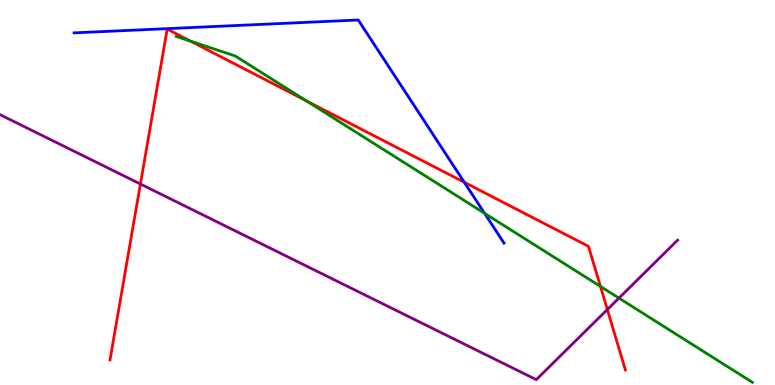[{'lines': ['blue', 'red'], 'intersections': [{'x': 5.99, 'y': 5.27}]}, {'lines': ['green', 'red'], 'intersections': [{'x': 2.46, 'y': 8.93}, {'x': 3.95, 'y': 7.38}, {'x': 7.75, 'y': 2.56}]}, {'lines': ['purple', 'red'], 'intersections': [{'x': 1.81, 'y': 5.22}, {'x': 7.84, 'y': 1.96}]}, {'lines': ['blue', 'green'], 'intersections': [{'x': 6.25, 'y': 4.46}]}, {'lines': ['blue', 'purple'], 'intersections': []}, {'lines': ['green', 'purple'], 'intersections': [{'x': 7.99, 'y': 2.26}]}]